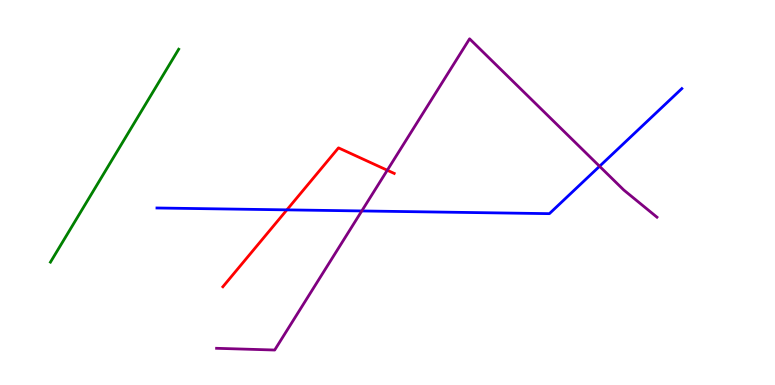[{'lines': ['blue', 'red'], 'intersections': [{'x': 3.7, 'y': 4.55}]}, {'lines': ['green', 'red'], 'intersections': []}, {'lines': ['purple', 'red'], 'intersections': [{'x': 5.0, 'y': 5.58}]}, {'lines': ['blue', 'green'], 'intersections': []}, {'lines': ['blue', 'purple'], 'intersections': [{'x': 4.67, 'y': 4.52}, {'x': 7.74, 'y': 5.68}]}, {'lines': ['green', 'purple'], 'intersections': []}]